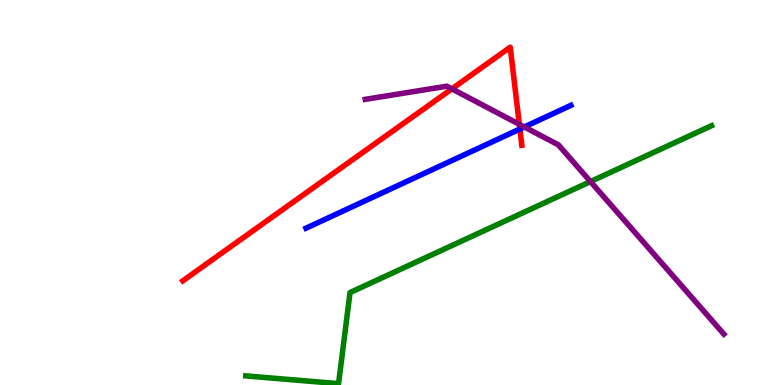[{'lines': ['blue', 'red'], 'intersections': [{'x': 6.71, 'y': 6.65}]}, {'lines': ['green', 'red'], 'intersections': []}, {'lines': ['purple', 'red'], 'intersections': [{'x': 5.83, 'y': 7.69}, {'x': 6.7, 'y': 6.77}]}, {'lines': ['blue', 'green'], 'intersections': []}, {'lines': ['blue', 'purple'], 'intersections': [{'x': 6.77, 'y': 6.7}]}, {'lines': ['green', 'purple'], 'intersections': [{'x': 7.62, 'y': 5.28}]}]